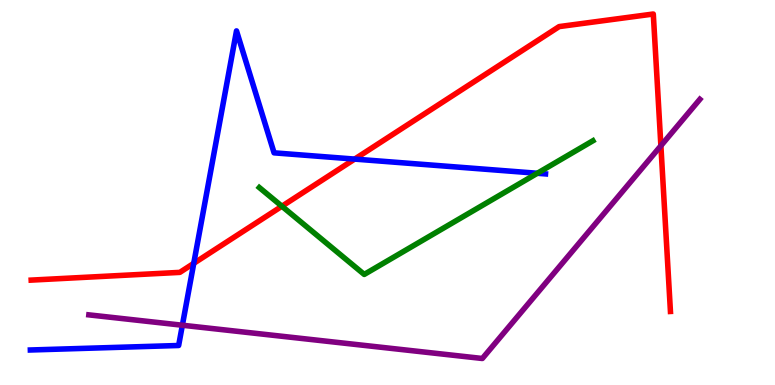[{'lines': ['blue', 'red'], 'intersections': [{'x': 2.5, 'y': 3.16}, {'x': 4.58, 'y': 5.87}]}, {'lines': ['green', 'red'], 'intersections': [{'x': 3.64, 'y': 4.64}]}, {'lines': ['purple', 'red'], 'intersections': [{'x': 8.53, 'y': 6.21}]}, {'lines': ['blue', 'green'], 'intersections': [{'x': 6.93, 'y': 5.5}]}, {'lines': ['blue', 'purple'], 'intersections': [{'x': 2.35, 'y': 1.55}]}, {'lines': ['green', 'purple'], 'intersections': []}]